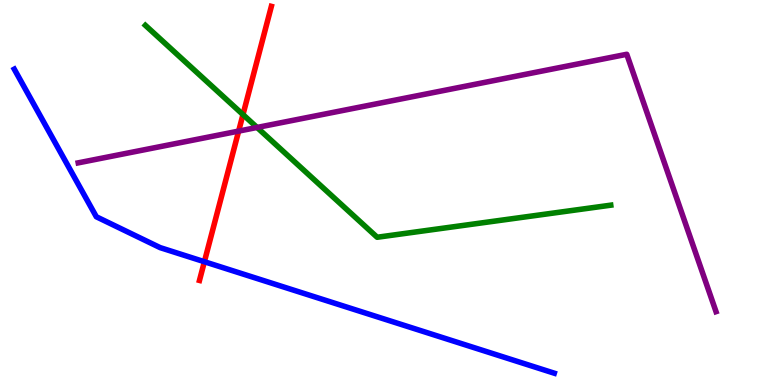[{'lines': ['blue', 'red'], 'intersections': [{'x': 2.64, 'y': 3.2}]}, {'lines': ['green', 'red'], 'intersections': [{'x': 3.14, 'y': 7.02}]}, {'lines': ['purple', 'red'], 'intersections': [{'x': 3.08, 'y': 6.59}]}, {'lines': ['blue', 'green'], 'intersections': []}, {'lines': ['blue', 'purple'], 'intersections': []}, {'lines': ['green', 'purple'], 'intersections': [{'x': 3.32, 'y': 6.69}]}]